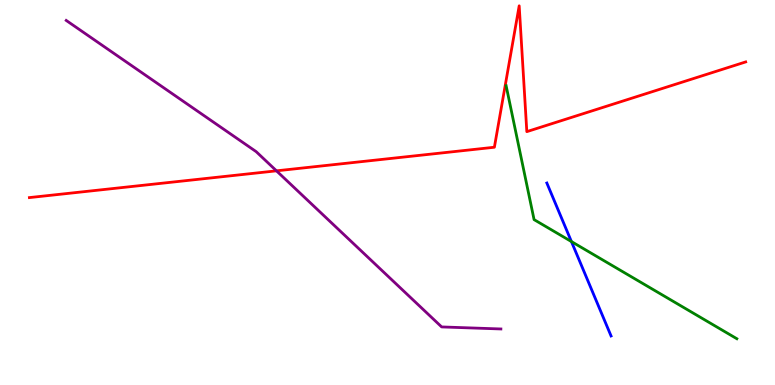[{'lines': ['blue', 'red'], 'intersections': []}, {'lines': ['green', 'red'], 'intersections': []}, {'lines': ['purple', 'red'], 'intersections': [{'x': 3.57, 'y': 5.56}]}, {'lines': ['blue', 'green'], 'intersections': [{'x': 7.37, 'y': 3.73}]}, {'lines': ['blue', 'purple'], 'intersections': []}, {'lines': ['green', 'purple'], 'intersections': []}]